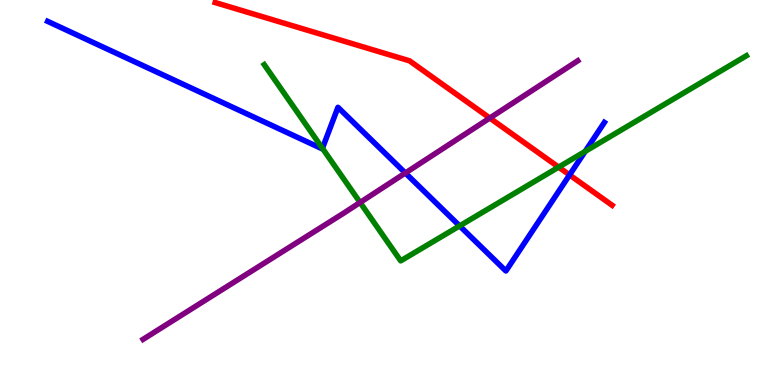[{'lines': ['blue', 'red'], 'intersections': [{'x': 7.35, 'y': 5.46}]}, {'lines': ['green', 'red'], 'intersections': [{'x': 7.21, 'y': 5.66}]}, {'lines': ['purple', 'red'], 'intersections': [{'x': 6.32, 'y': 6.93}]}, {'lines': ['blue', 'green'], 'intersections': [{'x': 4.16, 'y': 6.15}, {'x': 5.93, 'y': 4.13}, {'x': 7.55, 'y': 6.07}]}, {'lines': ['blue', 'purple'], 'intersections': [{'x': 5.23, 'y': 5.51}]}, {'lines': ['green', 'purple'], 'intersections': [{'x': 4.65, 'y': 4.74}]}]